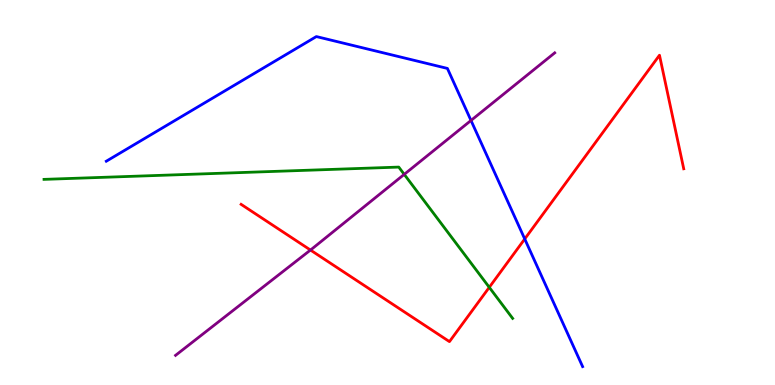[{'lines': ['blue', 'red'], 'intersections': [{'x': 6.77, 'y': 3.79}]}, {'lines': ['green', 'red'], 'intersections': [{'x': 6.31, 'y': 2.54}]}, {'lines': ['purple', 'red'], 'intersections': [{'x': 4.01, 'y': 3.51}]}, {'lines': ['blue', 'green'], 'intersections': []}, {'lines': ['blue', 'purple'], 'intersections': [{'x': 6.08, 'y': 6.87}]}, {'lines': ['green', 'purple'], 'intersections': [{'x': 5.22, 'y': 5.47}]}]